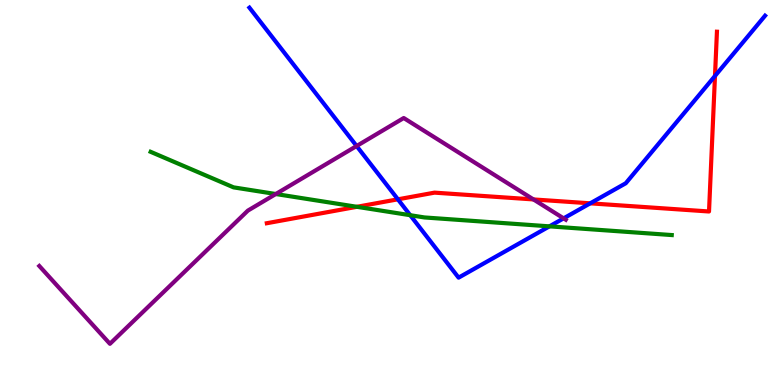[{'lines': ['blue', 'red'], 'intersections': [{'x': 5.13, 'y': 4.82}, {'x': 7.62, 'y': 4.72}, {'x': 9.23, 'y': 8.03}]}, {'lines': ['green', 'red'], 'intersections': [{'x': 4.61, 'y': 4.63}]}, {'lines': ['purple', 'red'], 'intersections': [{'x': 6.88, 'y': 4.82}]}, {'lines': ['blue', 'green'], 'intersections': [{'x': 5.29, 'y': 4.41}, {'x': 7.09, 'y': 4.12}]}, {'lines': ['blue', 'purple'], 'intersections': [{'x': 4.6, 'y': 6.21}, {'x': 7.27, 'y': 4.33}]}, {'lines': ['green', 'purple'], 'intersections': [{'x': 3.56, 'y': 4.96}]}]